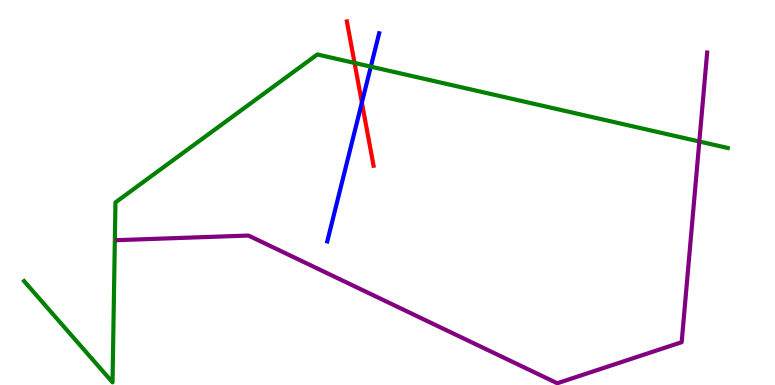[{'lines': ['blue', 'red'], 'intersections': [{'x': 4.67, 'y': 7.34}]}, {'lines': ['green', 'red'], 'intersections': [{'x': 4.57, 'y': 8.36}]}, {'lines': ['purple', 'red'], 'intersections': []}, {'lines': ['blue', 'green'], 'intersections': [{'x': 4.78, 'y': 8.27}]}, {'lines': ['blue', 'purple'], 'intersections': []}, {'lines': ['green', 'purple'], 'intersections': [{'x': 9.02, 'y': 6.32}]}]